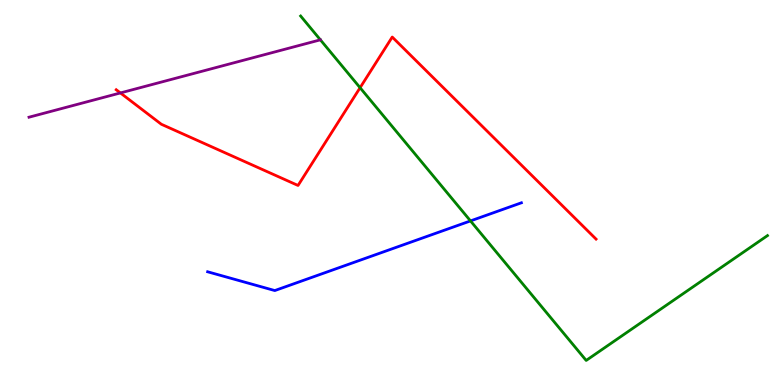[{'lines': ['blue', 'red'], 'intersections': []}, {'lines': ['green', 'red'], 'intersections': [{'x': 4.65, 'y': 7.72}]}, {'lines': ['purple', 'red'], 'intersections': [{'x': 1.55, 'y': 7.59}]}, {'lines': ['blue', 'green'], 'intersections': [{'x': 6.07, 'y': 4.26}]}, {'lines': ['blue', 'purple'], 'intersections': []}, {'lines': ['green', 'purple'], 'intersections': []}]